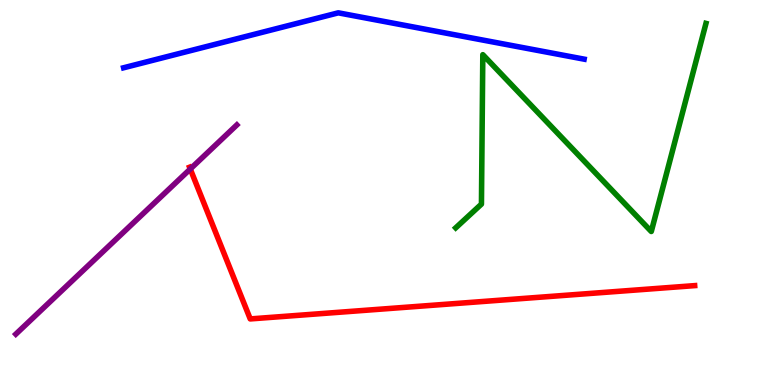[{'lines': ['blue', 'red'], 'intersections': []}, {'lines': ['green', 'red'], 'intersections': []}, {'lines': ['purple', 'red'], 'intersections': [{'x': 2.46, 'y': 5.61}]}, {'lines': ['blue', 'green'], 'intersections': []}, {'lines': ['blue', 'purple'], 'intersections': []}, {'lines': ['green', 'purple'], 'intersections': []}]